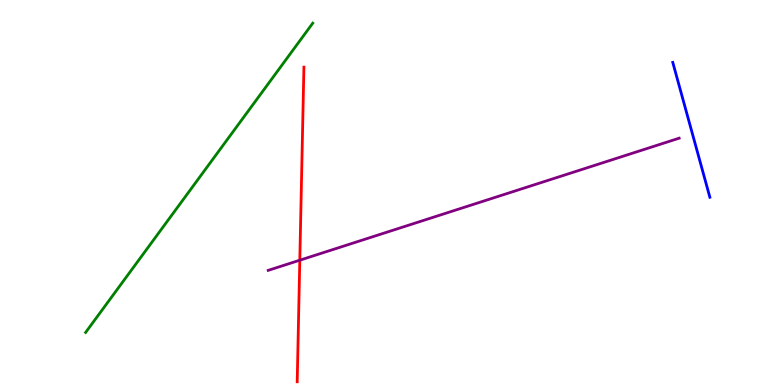[{'lines': ['blue', 'red'], 'intersections': []}, {'lines': ['green', 'red'], 'intersections': []}, {'lines': ['purple', 'red'], 'intersections': [{'x': 3.87, 'y': 3.24}]}, {'lines': ['blue', 'green'], 'intersections': []}, {'lines': ['blue', 'purple'], 'intersections': []}, {'lines': ['green', 'purple'], 'intersections': []}]